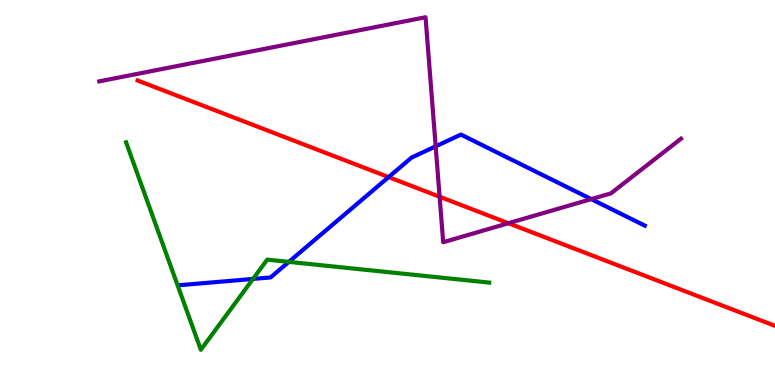[{'lines': ['blue', 'red'], 'intersections': [{'x': 5.01, 'y': 5.4}]}, {'lines': ['green', 'red'], 'intersections': []}, {'lines': ['purple', 'red'], 'intersections': [{'x': 5.67, 'y': 4.89}, {'x': 6.56, 'y': 4.2}]}, {'lines': ['blue', 'green'], 'intersections': [{'x': 3.26, 'y': 2.76}, {'x': 3.73, 'y': 3.2}]}, {'lines': ['blue', 'purple'], 'intersections': [{'x': 5.62, 'y': 6.2}, {'x': 7.63, 'y': 4.83}]}, {'lines': ['green', 'purple'], 'intersections': []}]